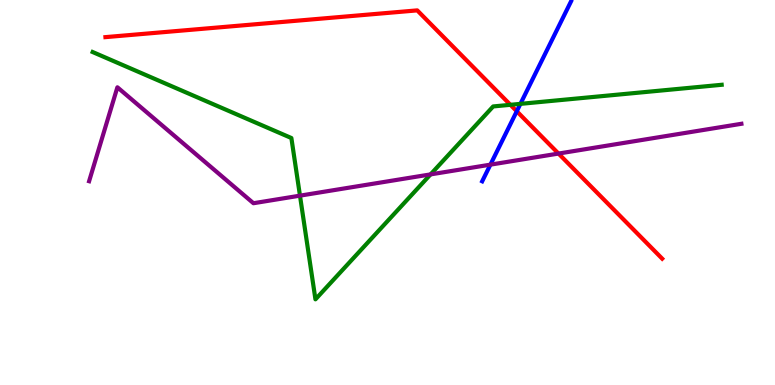[{'lines': ['blue', 'red'], 'intersections': [{'x': 6.67, 'y': 7.11}]}, {'lines': ['green', 'red'], 'intersections': [{'x': 6.59, 'y': 7.28}]}, {'lines': ['purple', 'red'], 'intersections': [{'x': 7.21, 'y': 6.01}]}, {'lines': ['blue', 'green'], 'intersections': [{'x': 6.72, 'y': 7.3}]}, {'lines': ['blue', 'purple'], 'intersections': [{'x': 6.33, 'y': 5.72}]}, {'lines': ['green', 'purple'], 'intersections': [{'x': 3.87, 'y': 4.92}, {'x': 5.56, 'y': 5.47}]}]